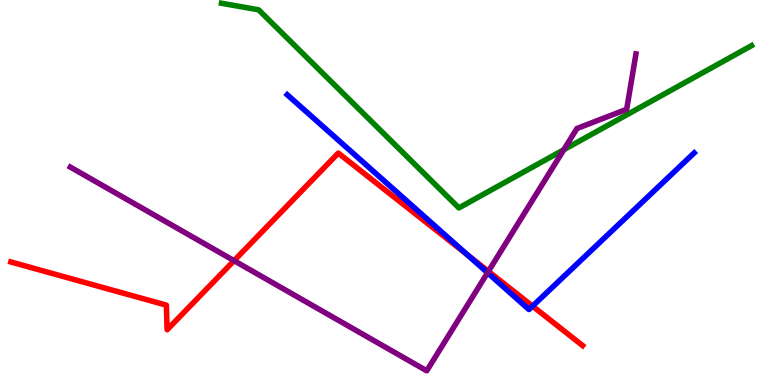[{'lines': ['blue', 'red'], 'intersections': [{'x': 6.03, 'y': 3.39}, {'x': 6.87, 'y': 2.05}]}, {'lines': ['green', 'red'], 'intersections': []}, {'lines': ['purple', 'red'], 'intersections': [{'x': 3.02, 'y': 3.23}, {'x': 6.3, 'y': 2.95}]}, {'lines': ['blue', 'green'], 'intersections': []}, {'lines': ['blue', 'purple'], 'intersections': [{'x': 6.29, 'y': 2.92}]}, {'lines': ['green', 'purple'], 'intersections': [{'x': 7.27, 'y': 6.11}]}]